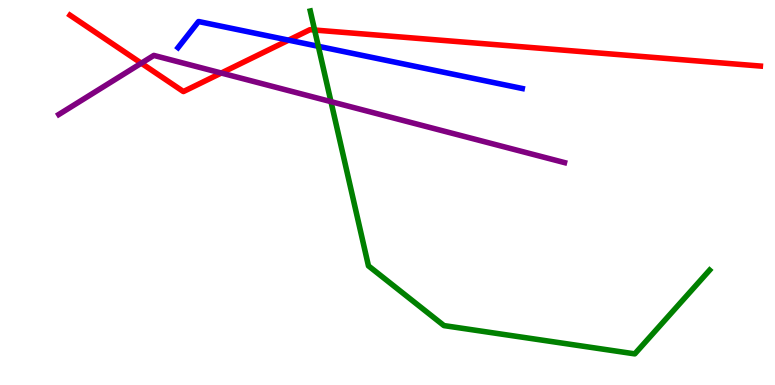[{'lines': ['blue', 'red'], 'intersections': [{'x': 3.72, 'y': 8.96}]}, {'lines': ['green', 'red'], 'intersections': [{'x': 4.06, 'y': 9.22}]}, {'lines': ['purple', 'red'], 'intersections': [{'x': 1.82, 'y': 8.36}, {'x': 2.86, 'y': 8.1}]}, {'lines': ['blue', 'green'], 'intersections': [{'x': 4.11, 'y': 8.8}]}, {'lines': ['blue', 'purple'], 'intersections': []}, {'lines': ['green', 'purple'], 'intersections': [{'x': 4.27, 'y': 7.36}]}]